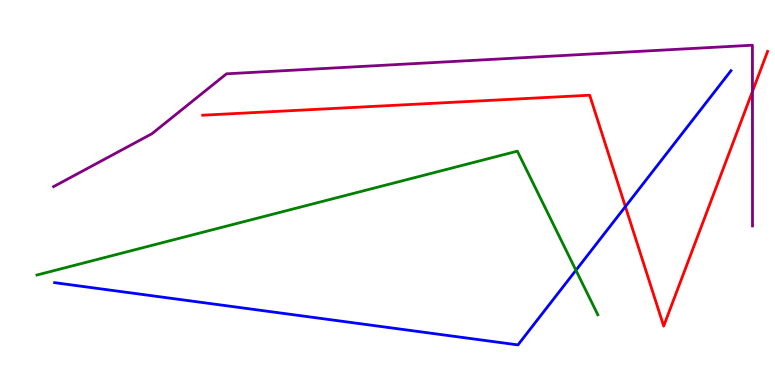[{'lines': ['blue', 'red'], 'intersections': [{'x': 8.07, 'y': 4.63}]}, {'lines': ['green', 'red'], 'intersections': []}, {'lines': ['purple', 'red'], 'intersections': [{'x': 9.71, 'y': 7.62}]}, {'lines': ['blue', 'green'], 'intersections': [{'x': 7.43, 'y': 2.98}]}, {'lines': ['blue', 'purple'], 'intersections': []}, {'lines': ['green', 'purple'], 'intersections': []}]